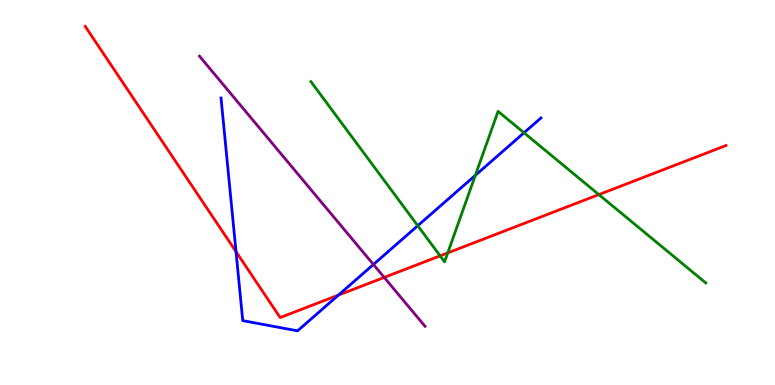[{'lines': ['blue', 'red'], 'intersections': [{'x': 3.05, 'y': 3.46}, {'x': 4.37, 'y': 2.34}]}, {'lines': ['green', 'red'], 'intersections': [{'x': 5.68, 'y': 3.35}, {'x': 5.78, 'y': 3.43}, {'x': 7.73, 'y': 4.95}]}, {'lines': ['purple', 'red'], 'intersections': [{'x': 4.96, 'y': 2.79}]}, {'lines': ['blue', 'green'], 'intersections': [{'x': 5.39, 'y': 4.14}, {'x': 6.13, 'y': 5.44}, {'x': 6.76, 'y': 6.55}]}, {'lines': ['blue', 'purple'], 'intersections': [{'x': 4.82, 'y': 3.13}]}, {'lines': ['green', 'purple'], 'intersections': []}]